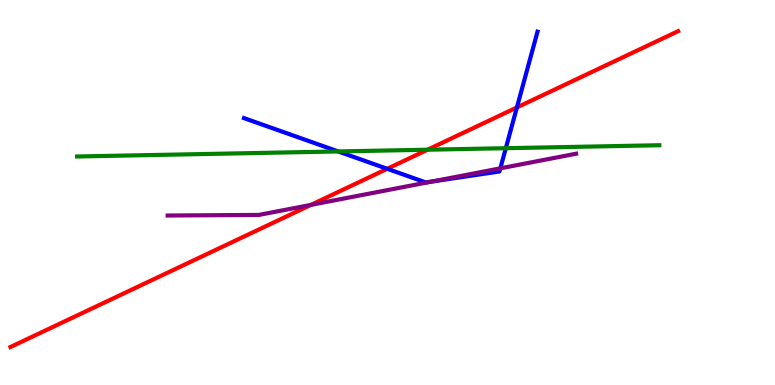[{'lines': ['blue', 'red'], 'intersections': [{'x': 5.0, 'y': 5.62}, {'x': 6.67, 'y': 7.21}]}, {'lines': ['green', 'red'], 'intersections': [{'x': 5.52, 'y': 6.11}]}, {'lines': ['purple', 'red'], 'intersections': [{'x': 4.01, 'y': 4.68}]}, {'lines': ['blue', 'green'], 'intersections': [{'x': 4.36, 'y': 6.07}, {'x': 6.53, 'y': 6.15}]}, {'lines': ['blue', 'purple'], 'intersections': [{'x': 5.57, 'y': 5.29}, {'x': 6.46, 'y': 5.63}]}, {'lines': ['green', 'purple'], 'intersections': []}]